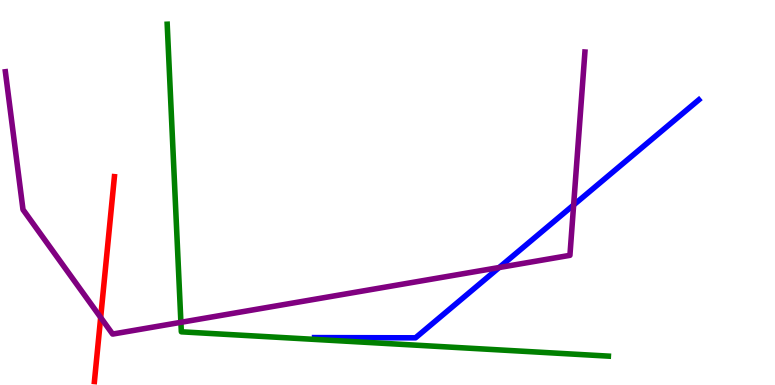[{'lines': ['blue', 'red'], 'intersections': []}, {'lines': ['green', 'red'], 'intersections': []}, {'lines': ['purple', 'red'], 'intersections': [{'x': 1.3, 'y': 1.75}]}, {'lines': ['blue', 'green'], 'intersections': []}, {'lines': ['blue', 'purple'], 'intersections': [{'x': 6.44, 'y': 3.05}, {'x': 7.4, 'y': 4.68}]}, {'lines': ['green', 'purple'], 'intersections': [{'x': 2.33, 'y': 1.63}]}]